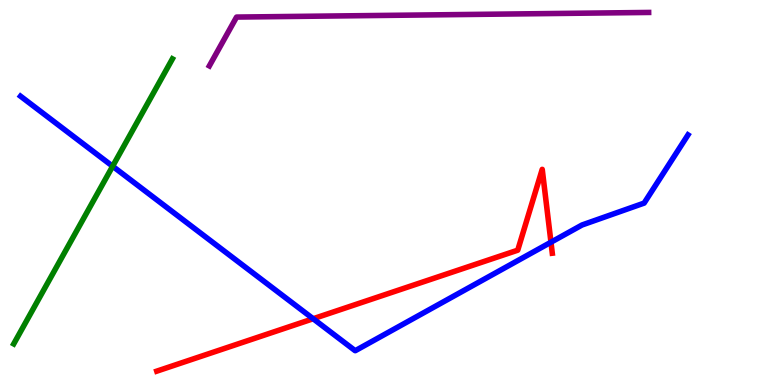[{'lines': ['blue', 'red'], 'intersections': [{'x': 4.04, 'y': 1.72}, {'x': 7.11, 'y': 3.71}]}, {'lines': ['green', 'red'], 'intersections': []}, {'lines': ['purple', 'red'], 'intersections': []}, {'lines': ['blue', 'green'], 'intersections': [{'x': 1.45, 'y': 5.68}]}, {'lines': ['blue', 'purple'], 'intersections': []}, {'lines': ['green', 'purple'], 'intersections': []}]